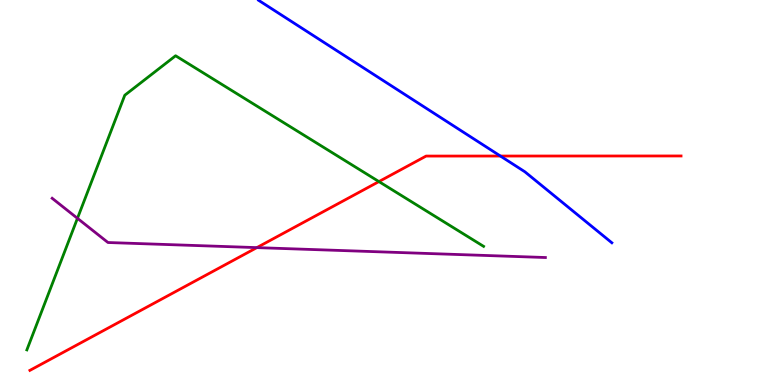[{'lines': ['blue', 'red'], 'intersections': [{'x': 6.46, 'y': 5.95}]}, {'lines': ['green', 'red'], 'intersections': [{'x': 4.89, 'y': 5.28}]}, {'lines': ['purple', 'red'], 'intersections': [{'x': 3.31, 'y': 3.57}]}, {'lines': ['blue', 'green'], 'intersections': []}, {'lines': ['blue', 'purple'], 'intersections': []}, {'lines': ['green', 'purple'], 'intersections': [{'x': 0.999, 'y': 4.33}]}]